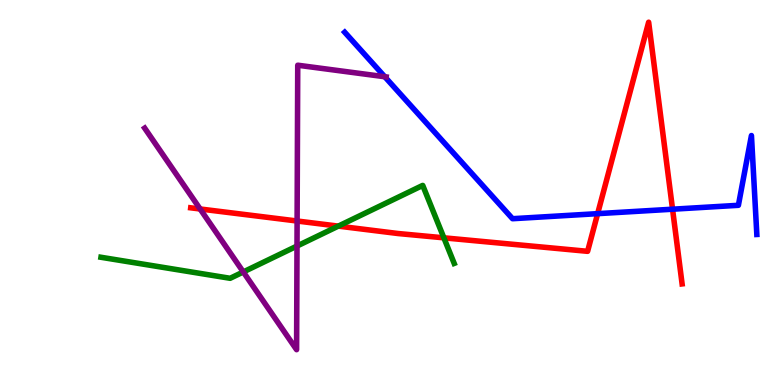[{'lines': ['blue', 'red'], 'intersections': [{'x': 7.71, 'y': 4.45}, {'x': 8.68, 'y': 4.57}]}, {'lines': ['green', 'red'], 'intersections': [{'x': 4.37, 'y': 4.13}, {'x': 5.73, 'y': 3.82}]}, {'lines': ['purple', 'red'], 'intersections': [{'x': 2.58, 'y': 4.57}, {'x': 3.83, 'y': 4.26}]}, {'lines': ['blue', 'green'], 'intersections': []}, {'lines': ['blue', 'purple'], 'intersections': [{'x': 4.96, 'y': 8.01}]}, {'lines': ['green', 'purple'], 'intersections': [{'x': 3.14, 'y': 2.94}, {'x': 3.83, 'y': 3.61}]}]